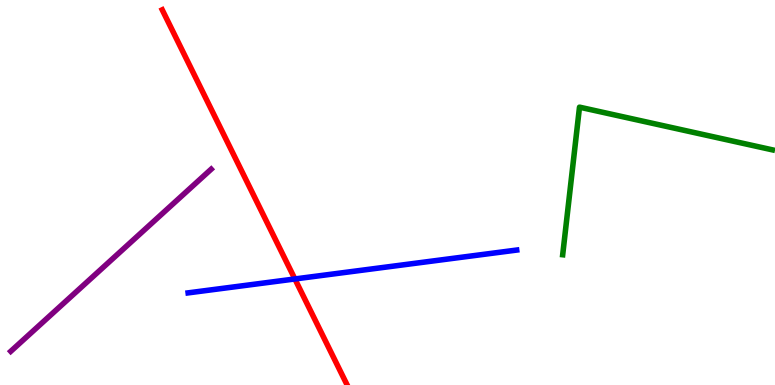[{'lines': ['blue', 'red'], 'intersections': [{'x': 3.8, 'y': 2.75}]}, {'lines': ['green', 'red'], 'intersections': []}, {'lines': ['purple', 'red'], 'intersections': []}, {'lines': ['blue', 'green'], 'intersections': []}, {'lines': ['blue', 'purple'], 'intersections': []}, {'lines': ['green', 'purple'], 'intersections': []}]